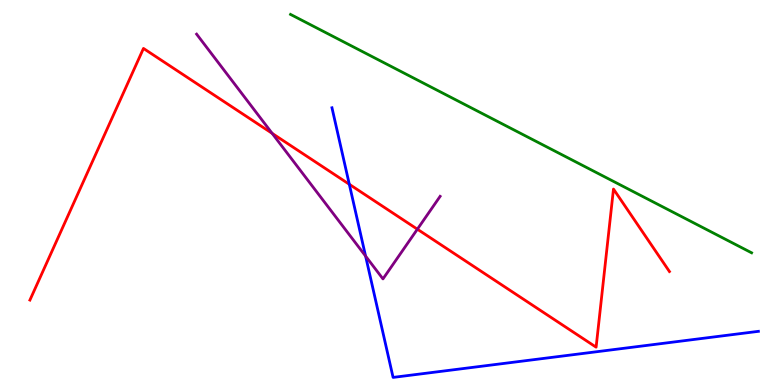[{'lines': ['blue', 'red'], 'intersections': [{'x': 4.51, 'y': 5.21}]}, {'lines': ['green', 'red'], 'intersections': []}, {'lines': ['purple', 'red'], 'intersections': [{'x': 3.51, 'y': 6.54}, {'x': 5.39, 'y': 4.05}]}, {'lines': ['blue', 'green'], 'intersections': []}, {'lines': ['blue', 'purple'], 'intersections': [{'x': 4.72, 'y': 3.35}]}, {'lines': ['green', 'purple'], 'intersections': []}]